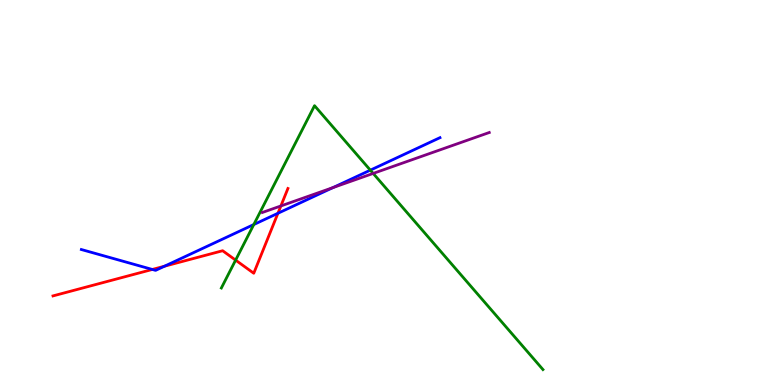[{'lines': ['blue', 'red'], 'intersections': [{'x': 1.97, 'y': 3.0}, {'x': 2.12, 'y': 3.09}, {'x': 3.59, 'y': 4.46}]}, {'lines': ['green', 'red'], 'intersections': [{'x': 3.04, 'y': 3.24}]}, {'lines': ['purple', 'red'], 'intersections': [{'x': 3.62, 'y': 4.65}]}, {'lines': ['blue', 'green'], 'intersections': [{'x': 3.27, 'y': 4.17}, {'x': 4.78, 'y': 5.58}]}, {'lines': ['blue', 'purple'], 'intersections': [{'x': 4.3, 'y': 5.13}]}, {'lines': ['green', 'purple'], 'intersections': [{'x': 4.82, 'y': 5.5}]}]